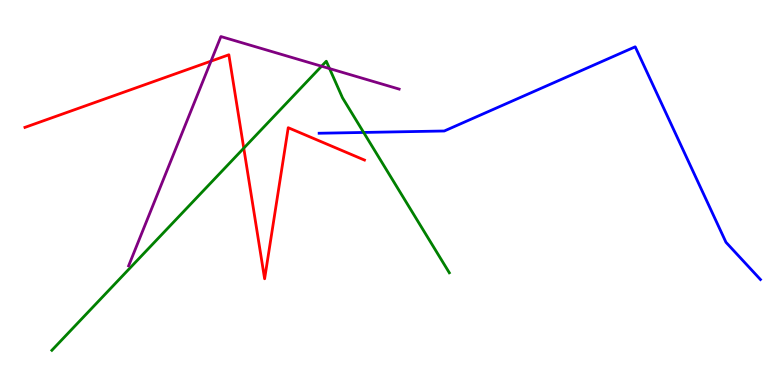[{'lines': ['blue', 'red'], 'intersections': []}, {'lines': ['green', 'red'], 'intersections': [{'x': 3.15, 'y': 6.15}]}, {'lines': ['purple', 'red'], 'intersections': [{'x': 2.72, 'y': 8.41}]}, {'lines': ['blue', 'green'], 'intersections': [{'x': 4.69, 'y': 6.56}]}, {'lines': ['blue', 'purple'], 'intersections': []}, {'lines': ['green', 'purple'], 'intersections': [{'x': 4.15, 'y': 8.28}, {'x': 4.25, 'y': 8.22}]}]